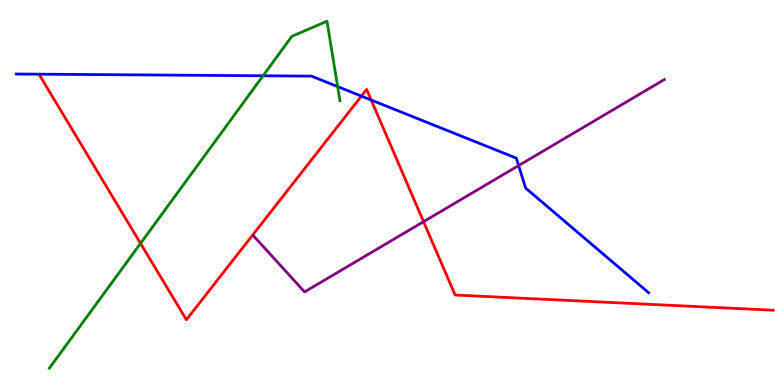[{'lines': ['blue', 'red'], 'intersections': [{'x': 4.66, 'y': 7.5}, {'x': 4.79, 'y': 7.4}]}, {'lines': ['green', 'red'], 'intersections': [{'x': 1.81, 'y': 3.68}]}, {'lines': ['purple', 'red'], 'intersections': [{'x': 5.47, 'y': 4.24}]}, {'lines': ['blue', 'green'], 'intersections': [{'x': 3.39, 'y': 8.03}, {'x': 4.36, 'y': 7.75}]}, {'lines': ['blue', 'purple'], 'intersections': [{'x': 6.69, 'y': 5.7}]}, {'lines': ['green', 'purple'], 'intersections': []}]